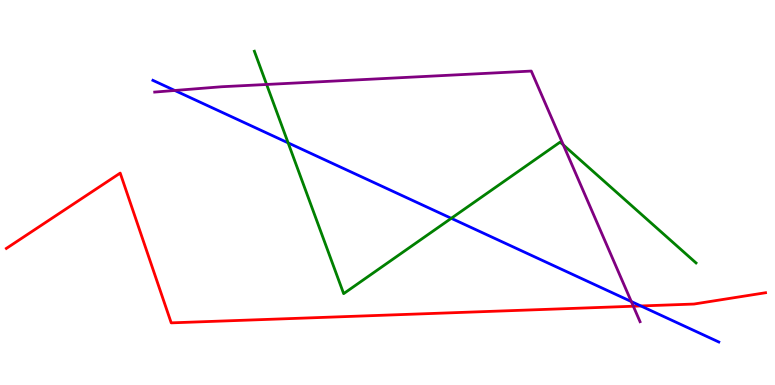[{'lines': ['blue', 'red'], 'intersections': [{'x': 8.27, 'y': 2.05}]}, {'lines': ['green', 'red'], 'intersections': []}, {'lines': ['purple', 'red'], 'intersections': [{'x': 8.17, 'y': 2.05}]}, {'lines': ['blue', 'green'], 'intersections': [{'x': 3.72, 'y': 6.29}, {'x': 5.82, 'y': 4.33}]}, {'lines': ['blue', 'purple'], 'intersections': [{'x': 2.26, 'y': 7.65}, {'x': 8.15, 'y': 2.17}]}, {'lines': ['green', 'purple'], 'intersections': [{'x': 3.44, 'y': 7.81}, {'x': 7.27, 'y': 6.24}]}]